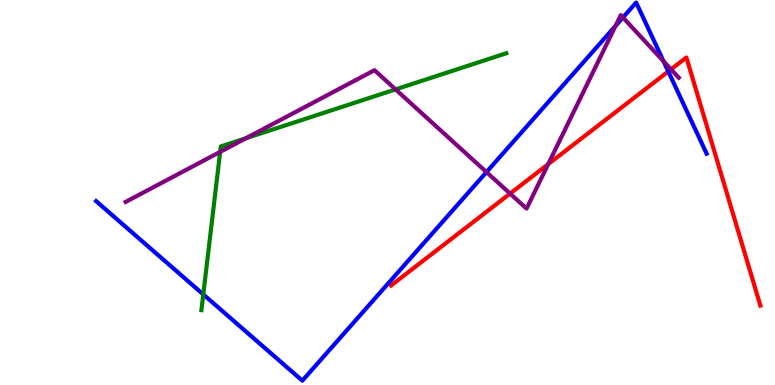[{'lines': ['blue', 'red'], 'intersections': [{'x': 8.62, 'y': 8.14}]}, {'lines': ['green', 'red'], 'intersections': []}, {'lines': ['purple', 'red'], 'intersections': [{'x': 6.58, 'y': 4.97}, {'x': 7.07, 'y': 5.74}, {'x': 8.66, 'y': 8.2}]}, {'lines': ['blue', 'green'], 'intersections': [{'x': 2.62, 'y': 2.35}]}, {'lines': ['blue', 'purple'], 'intersections': [{'x': 6.28, 'y': 5.53}, {'x': 7.94, 'y': 9.33}, {'x': 8.04, 'y': 9.55}, {'x': 8.56, 'y': 8.41}]}, {'lines': ['green', 'purple'], 'intersections': [{'x': 2.84, 'y': 6.05}, {'x': 3.17, 'y': 6.41}, {'x': 5.1, 'y': 7.68}]}]